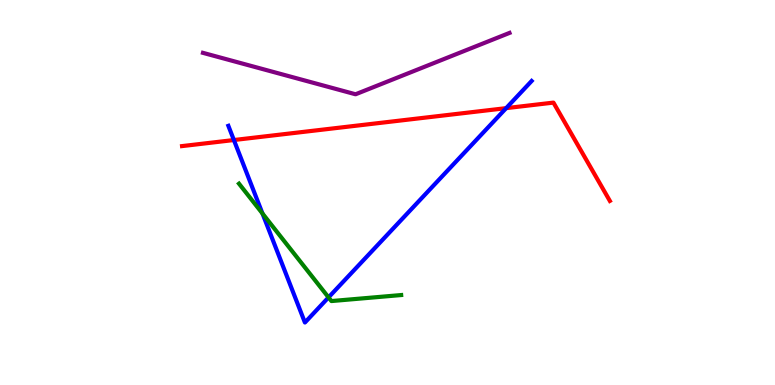[{'lines': ['blue', 'red'], 'intersections': [{'x': 3.02, 'y': 6.36}, {'x': 6.53, 'y': 7.19}]}, {'lines': ['green', 'red'], 'intersections': []}, {'lines': ['purple', 'red'], 'intersections': []}, {'lines': ['blue', 'green'], 'intersections': [{'x': 3.39, 'y': 4.45}, {'x': 4.24, 'y': 2.28}]}, {'lines': ['blue', 'purple'], 'intersections': []}, {'lines': ['green', 'purple'], 'intersections': []}]